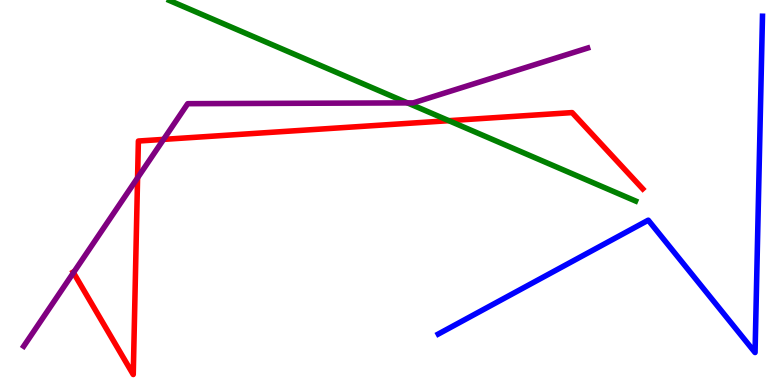[{'lines': ['blue', 'red'], 'intersections': []}, {'lines': ['green', 'red'], 'intersections': [{'x': 5.79, 'y': 6.87}]}, {'lines': ['purple', 'red'], 'intersections': [{'x': 0.948, 'y': 2.92}, {'x': 1.78, 'y': 5.38}, {'x': 2.11, 'y': 6.38}]}, {'lines': ['blue', 'green'], 'intersections': []}, {'lines': ['blue', 'purple'], 'intersections': []}, {'lines': ['green', 'purple'], 'intersections': [{'x': 5.26, 'y': 7.33}]}]